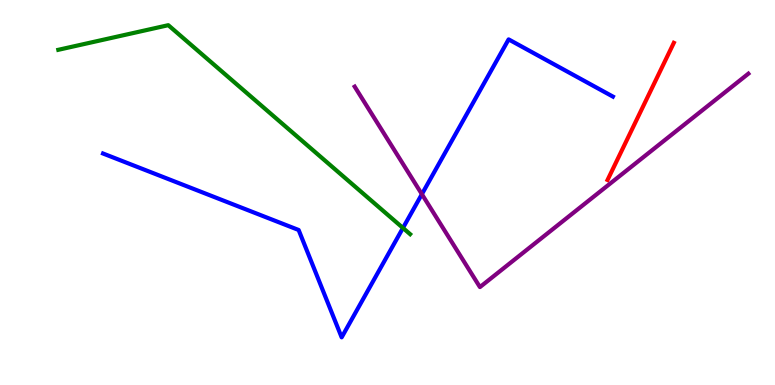[{'lines': ['blue', 'red'], 'intersections': []}, {'lines': ['green', 'red'], 'intersections': []}, {'lines': ['purple', 'red'], 'intersections': []}, {'lines': ['blue', 'green'], 'intersections': [{'x': 5.2, 'y': 4.08}]}, {'lines': ['blue', 'purple'], 'intersections': [{'x': 5.44, 'y': 4.96}]}, {'lines': ['green', 'purple'], 'intersections': []}]